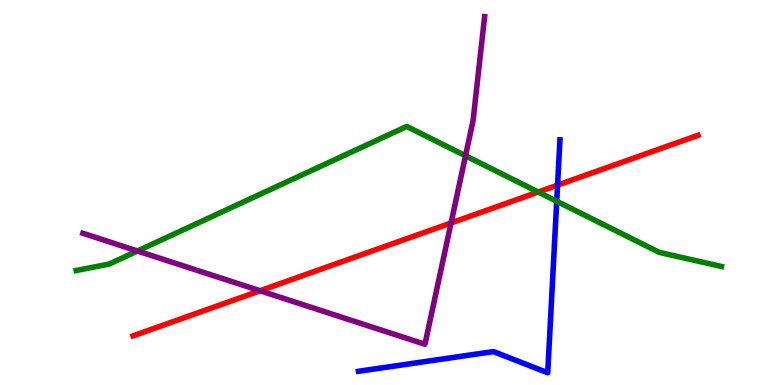[{'lines': ['blue', 'red'], 'intersections': [{'x': 7.19, 'y': 5.19}]}, {'lines': ['green', 'red'], 'intersections': [{'x': 6.94, 'y': 5.01}]}, {'lines': ['purple', 'red'], 'intersections': [{'x': 3.36, 'y': 2.45}, {'x': 5.82, 'y': 4.21}]}, {'lines': ['blue', 'green'], 'intersections': [{'x': 7.18, 'y': 4.77}]}, {'lines': ['blue', 'purple'], 'intersections': []}, {'lines': ['green', 'purple'], 'intersections': [{'x': 1.77, 'y': 3.48}, {'x': 6.01, 'y': 5.95}]}]